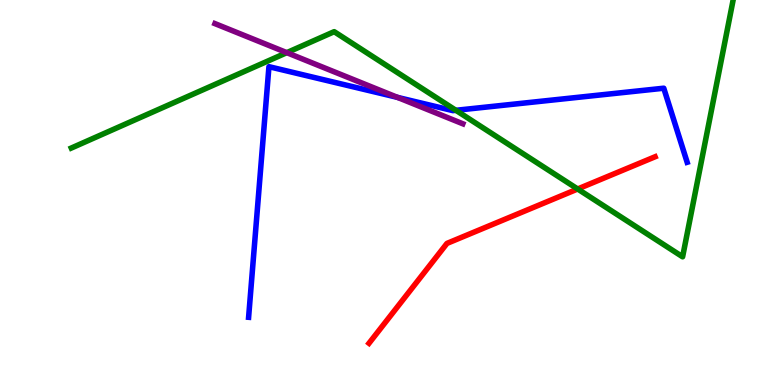[{'lines': ['blue', 'red'], 'intersections': []}, {'lines': ['green', 'red'], 'intersections': [{'x': 7.45, 'y': 5.09}]}, {'lines': ['purple', 'red'], 'intersections': []}, {'lines': ['blue', 'green'], 'intersections': [{'x': 5.88, 'y': 7.13}]}, {'lines': ['blue', 'purple'], 'intersections': [{'x': 5.13, 'y': 7.47}]}, {'lines': ['green', 'purple'], 'intersections': [{'x': 3.7, 'y': 8.63}]}]